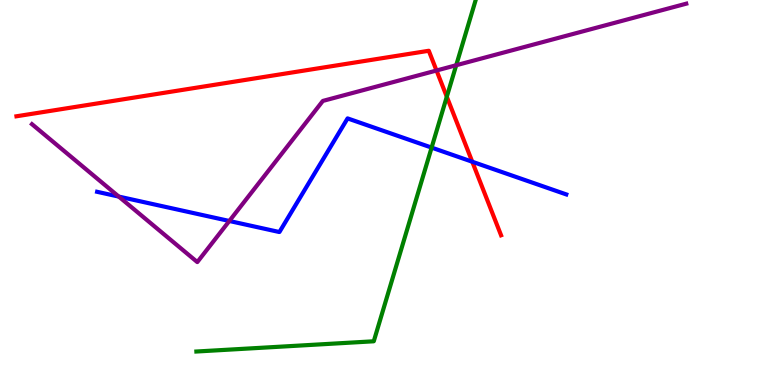[{'lines': ['blue', 'red'], 'intersections': [{'x': 6.09, 'y': 5.8}]}, {'lines': ['green', 'red'], 'intersections': [{'x': 5.77, 'y': 7.49}]}, {'lines': ['purple', 'red'], 'intersections': [{'x': 5.63, 'y': 8.17}]}, {'lines': ['blue', 'green'], 'intersections': [{'x': 5.57, 'y': 6.17}]}, {'lines': ['blue', 'purple'], 'intersections': [{'x': 1.53, 'y': 4.89}, {'x': 2.96, 'y': 4.26}]}, {'lines': ['green', 'purple'], 'intersections': [{'x': 5.89, 'y': 8.31}]}]